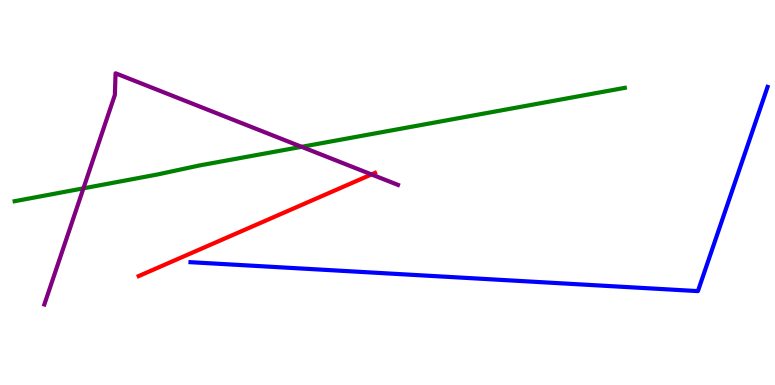[{'lines': ['blue', 'red'], 'intersections': []}, {'lines': ['green', 'red'], 'intersections': []}, {'lines': ['purple', 'red'], 'intersections': [{'x': 4.79, 'y': 5.47}]}, {'lines': ['blue', 'green'], 'intersections': []}, {'lines': ['blue', 'purple'], 'intersections': []}, {'lines': ['green', 'purple'], 'intersections': [{'x': 1.08, 'y': 5.11}, {'x': 3.89, 'y': 6.19}]}]